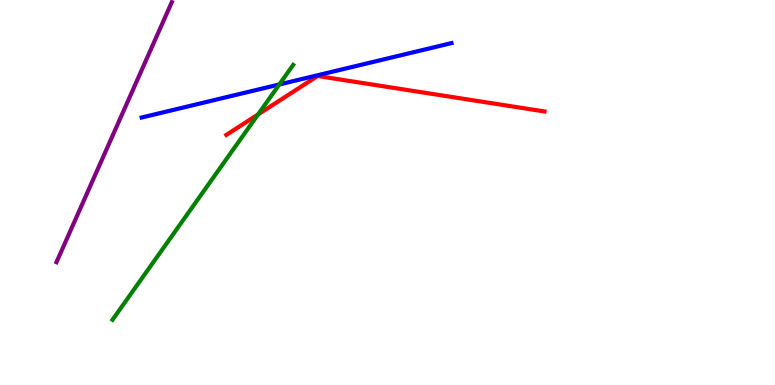[{'lines': ['blue', 'red'], 'intersections': []}, {'lines': ['green', 'red'], 'intersections': [{'x': 3.33, 'y': 7.03}]}, {'lines': ['purple', 'red'], 'intersections': []}, {'lines': ['blue', 'green'], 'intersections': [{'x': 3.6, 'y': 7.81}]}, {'lines': ['blue', 'purple'], 'intersections': []}, {'lines': ['green', 'purple'], 'intersections': []}]